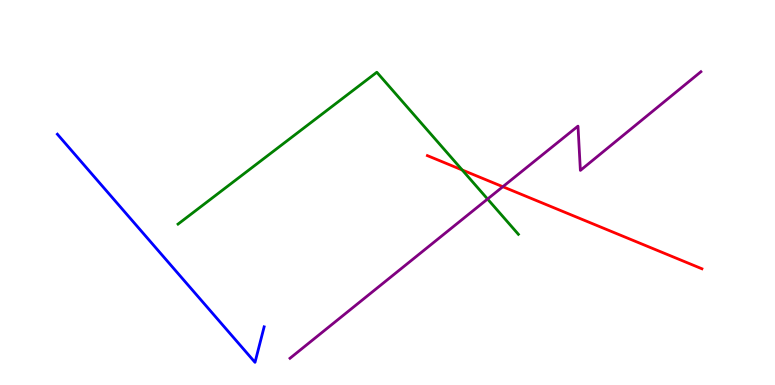[{'lines': ['blue', 'red'], 'intersections': []}, {'lines': ['green', 'red'], 'intersections': [{'x': 5.96, 'y': 5.59}]}, {'lines': ['purple', 'red'], 'intersections': [{'x': 6.49, 'y': 5.15}]}, {'lines': ['blue', 'green'], 'intersections': []}, {'lines': ['blue', 'purple'], 'intersections': []}, {'lines': ['green', 'purple'], 'intersections': [{'x': 6.29, 'y': 4.83}]}]